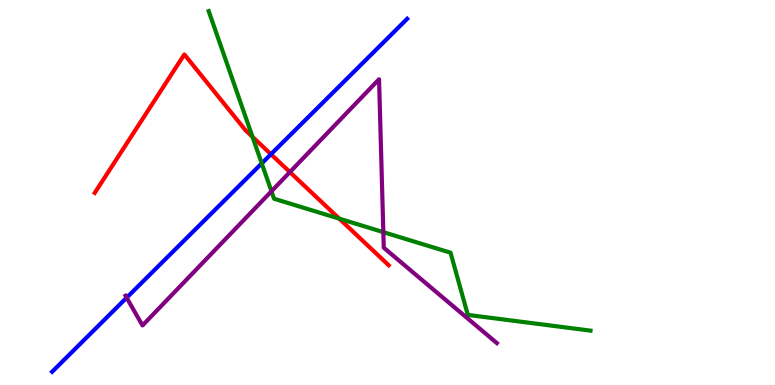[{'lines': ['blue', 'red'], 'intersections': [{'x': 3.5, 'y': 5.99}]}, {'lines': ['green', 'red'], 'intersections': [{'x': 3.26, 'y': 6.45}, {'x': 4.38, 'y': 4.32}]}, {'lines': ['purple', 'red'], 'intersections': [{'x': 3.74, 'y': 5.53}]}, {'lines': ['blue', 'green'], 'intersections': [{'x': 3.38, 'y': 5.76}]}, {'lines': ['blue', 'purple'], 'intersections': [{'x': 1.63, 'y': 2.27}]}, {'lines': ['green', 'purple'], 'intersections': [{'x': 3.5, 'y': 5.03}, {'x': 4.95, 'y': 3.97}]}]